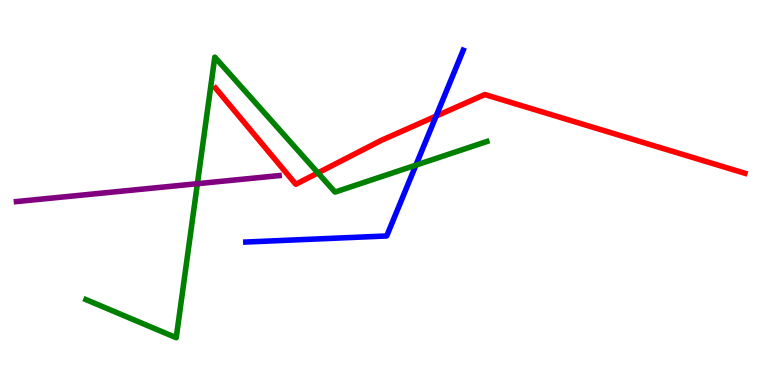[{'lines': ['blue', 'red'], 'intersections': [{'x': 5.63, 'y': 6.98}]}, {'lines': ['green', 'red'], 'intersections': [{'x': 4.1, 'y': 5.51}]}, {'lines': ['purple', 'red'], 'intersections': []}, {'lines': ['blue', 'green'], 'intersections': [{'x': 5.37, 'y': 5.71}]}, {'lines': ['blue', 'purple'], 'intersections': []}, {'lines': ['green', 'purple'], 'intersections': [{'x': 2.55, 'y': 5.23}]}]